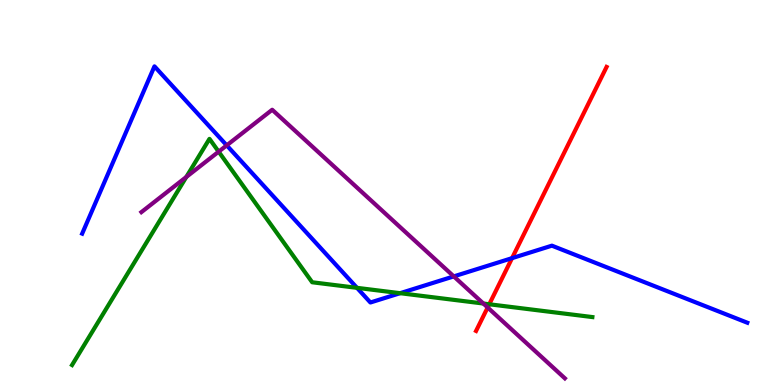[{'lines': ['blue', 'red'], 'intersections': [{'x': 6.61, 'y': 3.29}]}, {'lines': ['green', 'red'], 'intersections': [{'x': 6.31, 'y': 2.1}]}, {'lines': ['purple', 'red'], 'intersections': [{'x': 6.29, 'y': 2.01}]}, {'lines': ['blue', 'green'], 'intersections': [{'x': 4.61, 'y': 2.52}, {'x': 5.16, 'y': 2.38}]}, {'lines': ['blue', 'purple'], 'intersections': [{'x': 2.93, 'y': 6.22}, {'x': 5.86, 'y': 2.82}]}, {'lines': ['green', 'purple'], 'intersections': [{'x': 2.4, 'y': 5.4}, {'x': 2.82, 'y': 6.06}, {'x': 6.24, 'y': 2.12}]}]